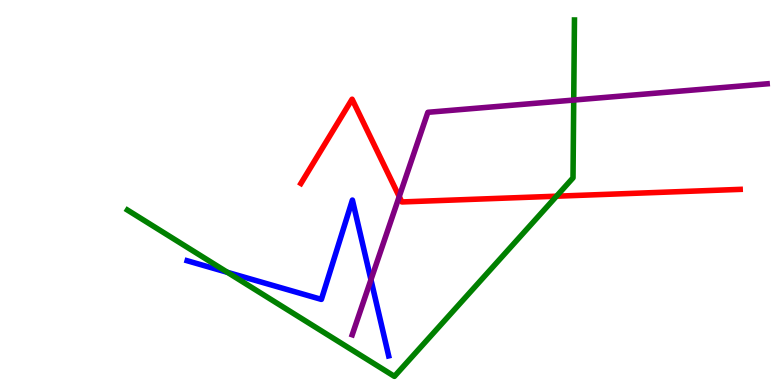[{'lines': ['blue', 'red'], 'intersections': []}, {'lines': ['green', 'red'], 'intersections': [{'x': 7.18, 'y': 4.9}]}, {'lines': ['purple', 'red'], 'intersections': [{'x': 5.15, 'y': 4.89}]}, {'lines': ['blue', 'green'], 'intersections': [{'x': 2.93, 'y': 2.93}]}, {'lines': ['blue', 'purple'], 'intersections': [{'x': 4.79, 'y': 2.73}]}, {'lines': ['green', 'purple'], 'intersections': [{'x': 7.4, 'y': 7.4}]}]